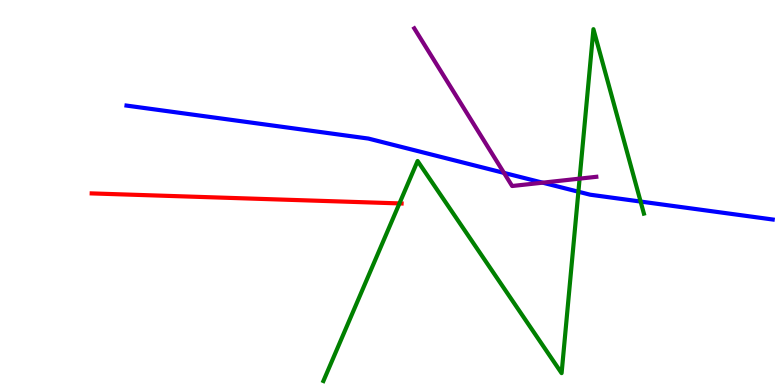[{'lines': ['blue', 'red'], 'intersections': []}, {'lines': ['green', 'red'], 'intersections': [{'x': 5.15, 'y': 4.72}]}, {'lines': ['purple', 'red'], 'intersections': []}, {'lines': ['blue', 'green'], 'intersections': [{'x': 7.46, 'y': 5.02}, {'x': 8.27, 'y': 4.76}]}, {'lines': ['blue', 'purple'], 'intersections': [{'x': 6.5, 'y': 5.51}, {'x': 7.0, 'y': 5.26}]}, {'lines': ['green', 'purple'], 'intersections': [{'x': 7.48, 'y': 5.36}]}]